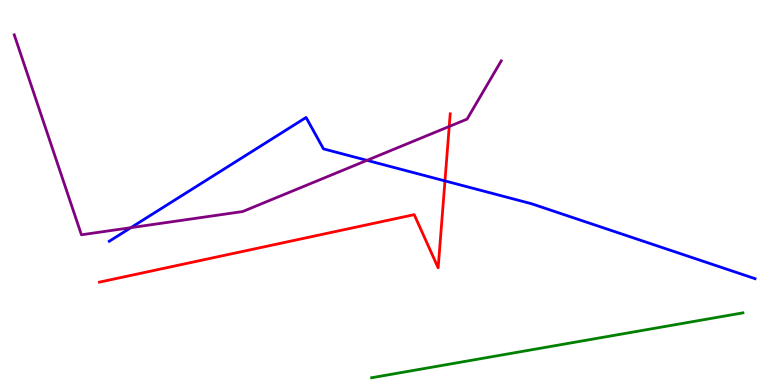[{'lines': ['blue', 'red'], 'intersections': [{'x': 5.74, 'y': 5.3}]}, {'lines': ['green', 'red'], 'intersections': []}, {'lines': ['purple', 'red'], 'intersections': [{'x': 5.8, 'y': 6.72}]}, {'lines': ['blue', 'green'], 'intersections': []}, {'lines': ['blue', 'purple'], 'intersections': [{'x': 1.69, 'y': 4.09}, {'x': 4.74, 'y': 5.84}]}, {'lines': ['green', 'purple'], 'intersections': []}]